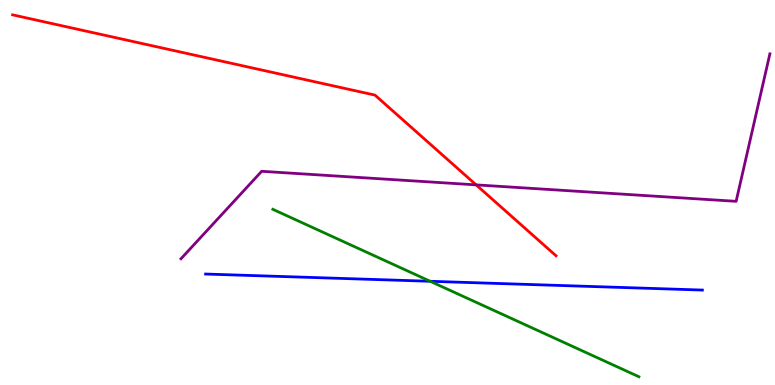[{'lines': ['blue', 'red'], 'intersections': []}, {'lines': ['green', 'red'], 'intersections': []}, {'lines': ['purple', 'red'], 'intersections': [{'x': 6.14, 'y': 5.2}]}, {'lines': ['blue', 'green'], 'intersections': [{'x': 5.55, 'y': 2.69}]}, {'lines': ['blue', 'purple'], 'intersections': []}, {'lines': ['green', 'purple'], 'intersections': []}]